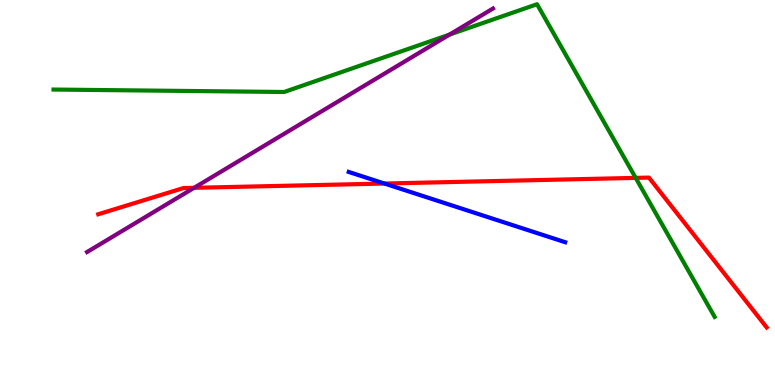[{'lines': ['blue', 'red'], 'intersections': [{'x': 4.96, 'y': 5.23}]}, {'lines': ['green', 'red'], 'intersections': [{'x': 8.2, 'y': 5.38}]}, {'lines': ['purple', 'red'], 'intersections': [{'x': 2.5, 'y': 5.12}]}, {'lines': ['blue', 'green'], 'intersections': []}, {'lines': ['blue', 'purple'], 'intersections': []}, {'lines': ['green', 'purple'], 'intersections': [{'x': 5.8, 'y': 9.1}]}]